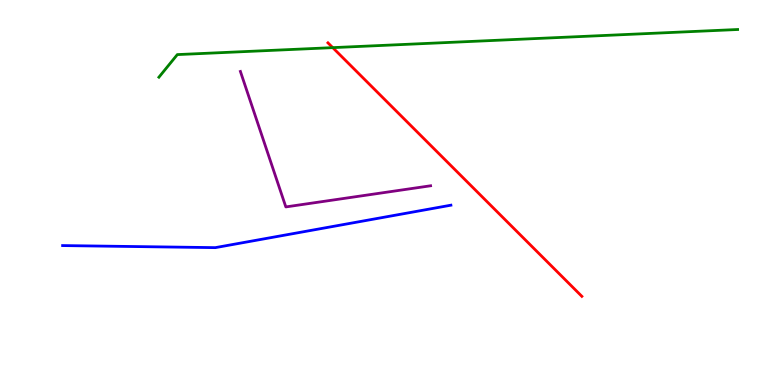[{'lines': ['blue', 'red'], 'intersections': []}, {'lines': ['green', 'red'], 'intersections': [{'x': 4.29, 'y': 8.76}]}, {'lines': ['purple', 'red'], 'intersections': []}, {'lines': ['blue', 'green'], 'intersections': []}, {'lines': ['blue', 'purple'], 'intersections': []}, {'lines': ['green', 'purple'], 'intersections': []}]